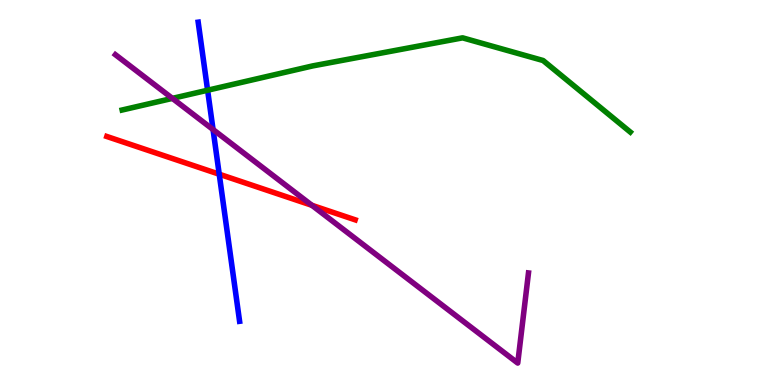[{'lines': ['blue', 'red'], 'intersections': [{'x': 2.83, 'y': 5.48}]}, {'lines': ['green', 'red'], 'intersections': []}, {'lines': ['purple', 'red'], 'intersections': [{'x': 4.02, 'y': 4.67}]}, {'lines': ['blue', 'green'], 'intersections': [{'x': 2.68, 'y': 7.66}]}, {'lines': ['blue', 'purple'], 'intersections': [{'x': 2.75, 'y': 6.64}]}, {'lines': ['green', 'purple'], 'intersections': [{'x': 2.22, 'y': 7.44}]}]